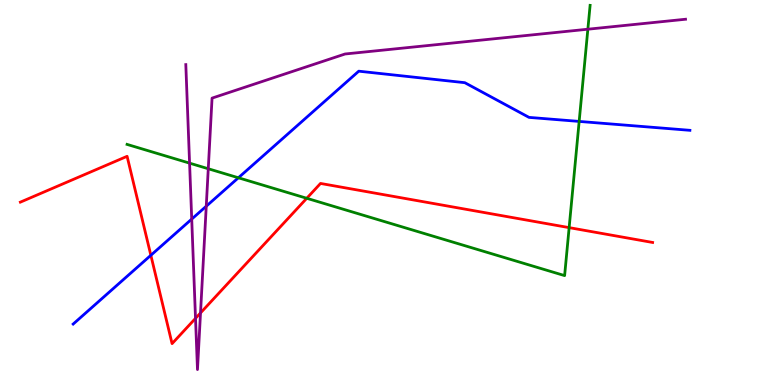[{'lines': ['blue', 'red'], 'intersections': [{'x': 1.95, 'y': 3.37}]}, {'lines': ['green', 'red'], 'intersections': [{'x': 3.96, 'y': 4.85}, {'x': 7.34, 'y': 4.09}]}, {'lines': ['purple', 'red'], 'intersections': [{'x': 2.52, 'y': 1.73}, {'x': 2.59, 'y': 1.87}]}, {'lines': ['blue', 'green'], 'intersections': [{'x': 3.08, 'y': 5.38}, {'x': 7.47, 'y': 6.85}]}, {'lines': ['blue', 'purple'], 'intersections': [{'x': 2.47, 'y': 4.31}, {'x': 2.66, 'y': 4.64}]}, {'lines': ['green', 'purple'], 'intersections': [{'x': 2.45, 'y': 5.76}, {'x': 2.69, 'y': 5.62}, {'x': 7.59, 'y': 9.24}]}]